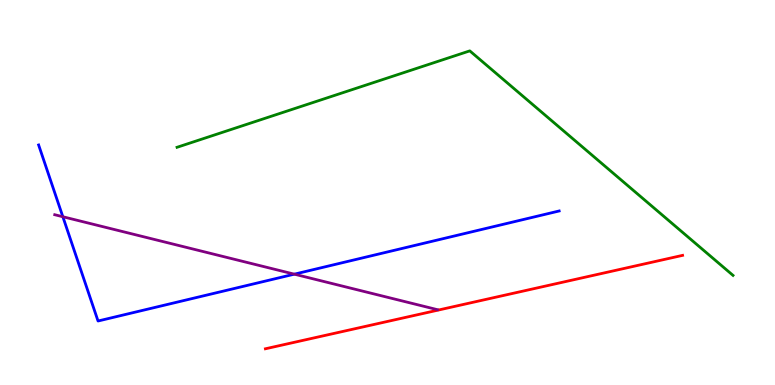[{'lines': ['blue', 'red'], 'intersections': []}, {'lines': ['green', 'red'], 'intersections': []}, {'lines': ['purple', 'red'], 'intersections': []}, {'lines': ['blue', 'green'], 'intersections': []}, {'lines': ['blue', 'purple'], 'intersections': [{'x': 0.811, 'y': 4.37}, {'x': 3.8, 'y': 2.88}]}, {'lines': ['green', 'purple'], 'intersections': []}]